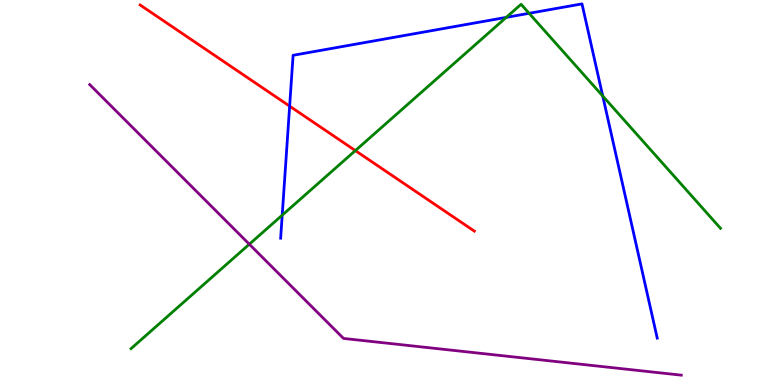[{'lines': ['blue', 'red'], 'intersections': [{'x': 3.74, 'y': 7.24}]}, {'lines': ['green', 'red'], 'intersections': [{'x': 4.59, 'y': 6.09}]}, {'lines': ['purple', 'red'], 'intersections': []}, {'lines': ['blue', 'green'], 'intersections': [{'x': 3.64, 'y': 4.41}, {'x': 6.53, 'y': 9.55}, {'x': 6.83, 'y': 9.65}, {'x': 7.78, 'y': 7.51}]}, {'lines': ['blue', 'purple'], 'intersections': []}, {'lines': ['green', 'purple'], 'intersections': [{'x': 3.22, 'y': 3.66}]}]